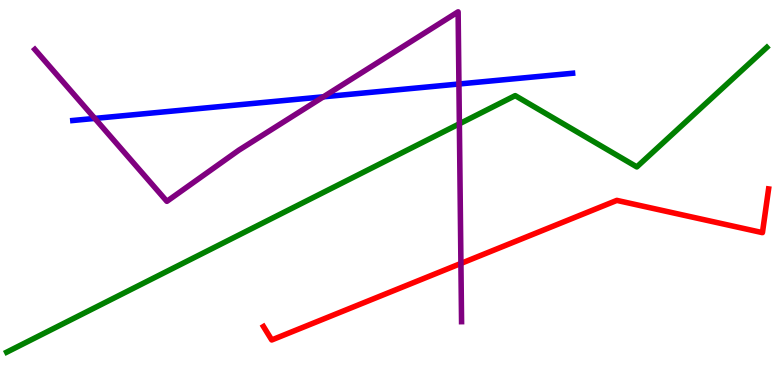[{'lines': ['blue', 'red'], 'intersections': []}, {'lines': ['green', 'red'], 'intersections': []}, {'lines': ['purple', 'red'], 'intersections': [{'x': 5.95, 'y': 3.16}]}, {'lines': ['blue', 'green'], 'intersections': []}, {'lines': ['blue', 'purple'], 'intersections': [{'x': 1.22, 'y': 6.92}, {'x': 4.17, 'y': 7.49}, {'x': 5.92, 'y': 7.82}]}, {'lines': ['green', 'purple'], 'intersections': [{'x': 5.93, 'y': 6.78}]}]